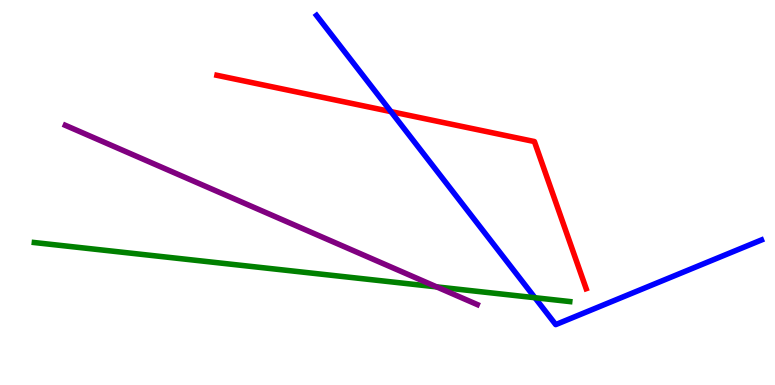[{'lines': ['blue', 'red'], 'intersections': [{'x': 5.04, 'y': 7.1}]}, {'lines': ['green', 'red'], 'intersections': []}, {'lines': ['purple', 'red'], 'intersections': []}, {'lines': ['blue', 'green'], 'intersections': [{'x': 6.9, 'y': 2.27}]}, {'lines': ['blue', 'purple'], 'intersections': []}, {'lines': ['green', 'purple'], 'intersections': [{'x': 5.63, 'y': 2.55}]}]